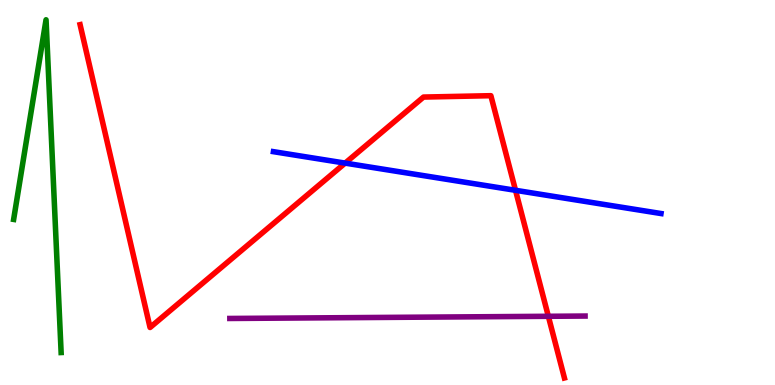[{'lines': ['blue', 'red'], 'intersections': [{'x': 4.45, 'y': 5.76}, {'x': 6.65, 'y': 5.06}]}, {'lines': ['green', 'red'], 'intersections': []}, {'lines': ['purple', 'red'], 'intersections': [{'x': 7.08, 'y': 1.78}]}, {'lines': ['blue', 'green'], 'intersections': []}, {'lines': ['blue', 'purple'], 'intersections': []}, {'lines': ['green', 'purple'], 'intersections': []}]